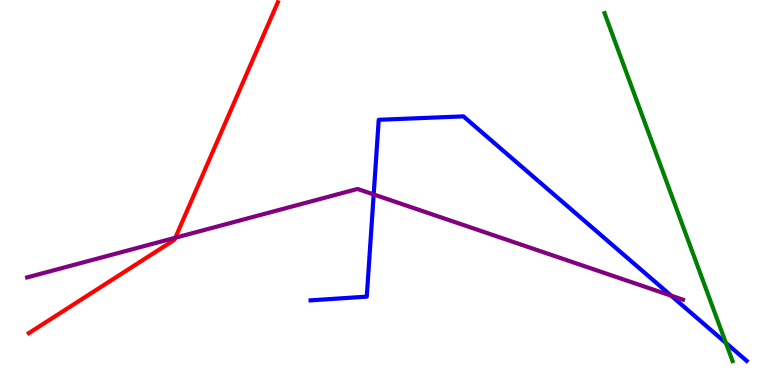[{'lines': ['blue', 'red'], 'intersections': []}, {'lines': ['green', 'red'], 'intersections': []}, {'lines': ['purple', 'red'], 'intersections': [{'x': 2.26, 'y': 3.82}]}, {'lines': ['blue', 'green'], 'intersections': [{'x': 9.37, 'y': 1.09}]}, {'lines': ['blue', 'purple'], 'intersections': [{'x': 4.82, 'y': 4.95}, {'x': 8.66, 'y': 2.32}]}, {'lines': ['green', 'purple'], 'intersections': []}]